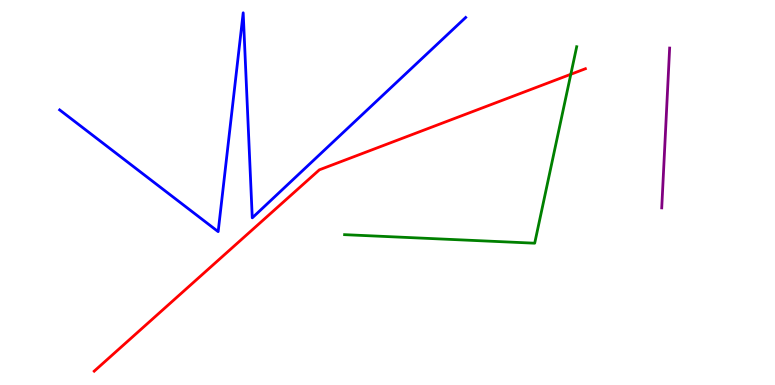[{'lines': ['blue', 'red'], 'intersections': []}, {'lines': ['green', 'red'], 'intersections': [{'x': 7.37, 'y': 8.07}]}, {'lines': ['purple', 'red'], 'intersections': []}, {'lines': ['blue', 'green'], 'intersections': []}, {'lines': ['blue', 'purple'], 'intersections': []}, {'lines': ['green', 'purple'], 'intersections': []}]